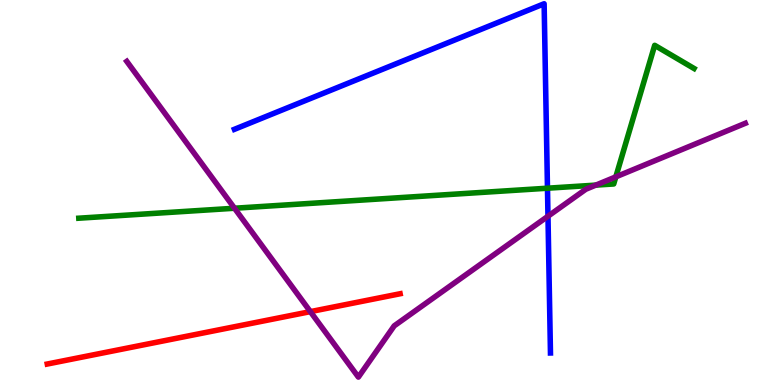[{'lines': ['blue', 'red'], 'intersections': []}, {'lines': ['green', 'red'], 'intersections': []}, {'lines': ['purple', 'red'], 'intersections': [{'x': 4.0, 'y': 1.91}]}, {'lines': ['blue', 'green'], 'intersections': [{'x': 7.06, 'y': 5.11}]}, {'lines': ['blue', 'purple'], 'intersections': [{'x': 7.07, 'y': 4.38}]}, {'lines': ['green', 'purple'], 'intersections': [{'x': 3.03, 'y': 4.59}, {'x': 7.69, 'y': 5.19}, {'x': 7.95, 'y': 5.41}]}]